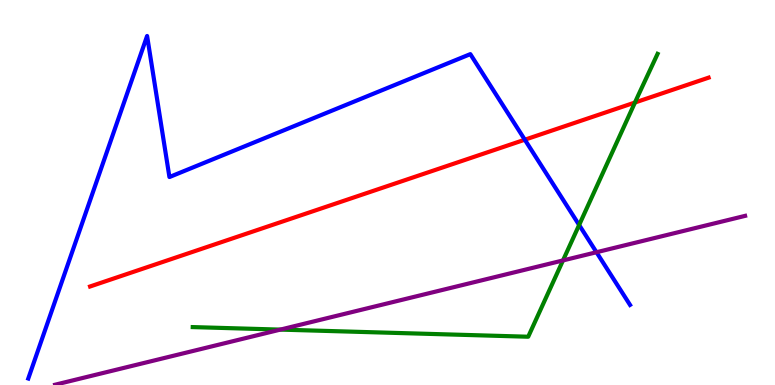[{'lines': ['blue', 'red'], 'intersections': [{'x': 6.77, 'y': 6.37}]}, {'lines': ['green', 'red'], 'intersections': [{'x': 8.19, 'y': 7.34}]}, {'lines': ['purple', 'red'], 'intersections': []}, {'lines': ['blue', 'green'], 'intersections': [{'x': 7.47, 'y': 4.16}]}, {'lines': ['blue', 'purple'], 'intersections': [{'x': 7.7, 'y': 3.45}]}, {'lines': ['green', 'purple'], 'intersections': [{'x': 3.62, 'y': 1.44}, {'x': 7.26, 'y': 3.24}]}]